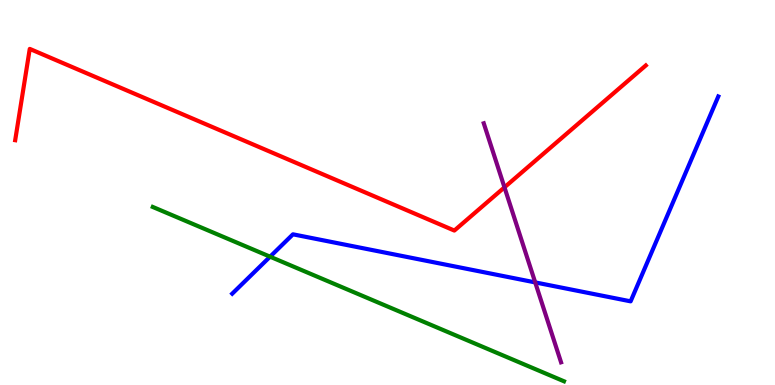[{'lines': ['blue', 'red'], 'intersections': []}, {'lines': ['green', 'red'], 'intersections': []}, {'lines': ['purple', 'red'], 'intersections': [{'x': 6.51, 'y': 5.13}]}, {'lines': ['blue', 'green'], 'intersections': [{'x': 3.48, 'y': 3.33}]}, {'lines': ['blue', 'purple'], 'intersections': [{'x': 6.91, 'y': 2.66}]}, {'lines': ['green', 'purple'], 'intersections': []}]